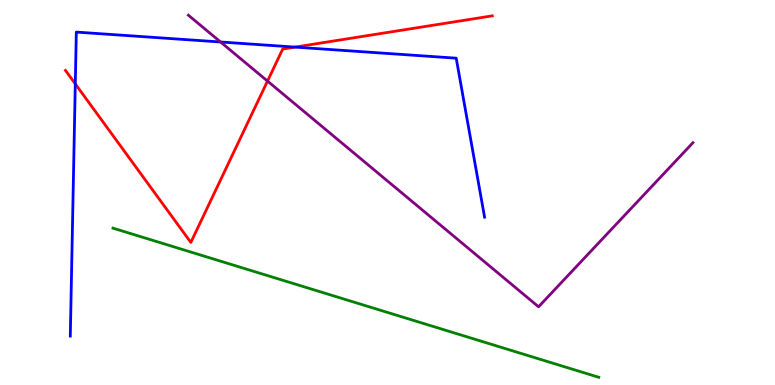[{'lines': ['blue', 'red'], 'intersections': [{'x': 0.972, 'y': 7.82}, {'x': 3.81, 'y': 8.78}]}, {'lines': ['green', 'red'], 'intersections': []}, {'lines': ['purple', 'red'], 'intersections': [{'x': 3.45, 'y': 7.89}]}, {'lines': ['blue', 'green'], 'intersections': []}, {'lines': ['blue', 'purple'], 'intersections': [{'x': 2.85, 'y': 8.91}]}, {'lines': ['green', 'purple'], 'intersections': []}]